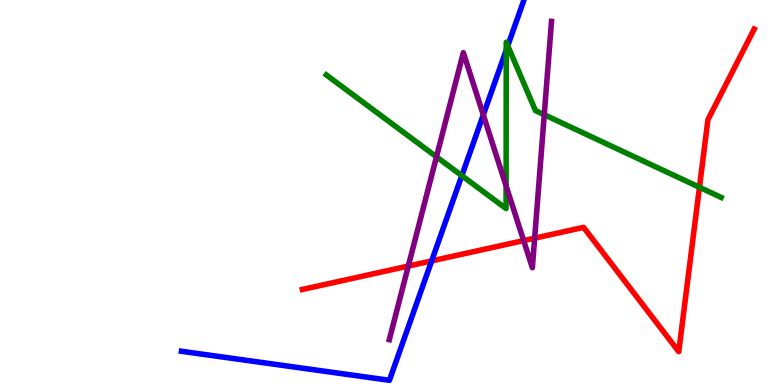[{'lines': ['blue', 'red'], 'intersections': [{'x': 5.57, 'y': 3.22}]}, {'lines': ['green', 'red'], 'intersections': [{'x': 9.03, 'y': 5.14}]}, {'lines': ['purple', 'red'], 'intersections': [{'x': 5.27, 'y': 3.09}, {'x': 6.76, 'y': 3.75}, {'x': 6.9, 'y': 3.81}]}, {'lines': ['blue', 'green'], 'intersections': [{'x': 5.96, 'y': 5.44}, {'x': 6.53, 'y': 8.7}, {'x': 6.55, 'y': 8.81}]}, {'lines': ['blue', 'purple'], 'intersections': [{'x': 6.24, 'y': 7.02}]}, {'lines': ['green', 'purple'], 'intersections': [{'x': 5.63, 'y': 5.93}, {'x': 6.53, 'y': 5.17}, {'x': 7.02, 'y': 7.02}]}]